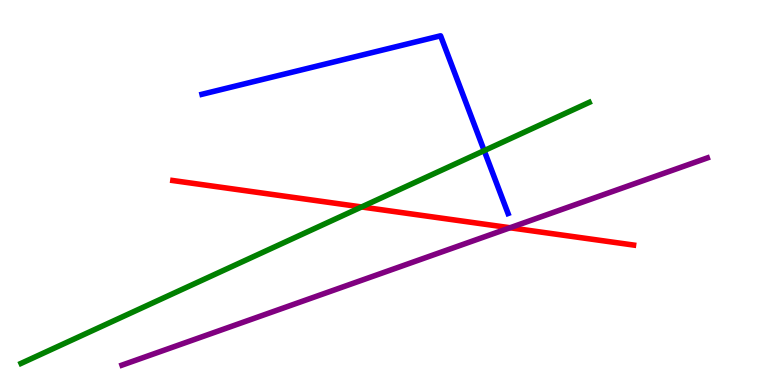[{'lines': ['blue', 'red'], 'intersections': []}, {'lines': ['green', 'red'], 'intersections': [{'x': 4.67, 'y': 4.62}]}, {'lines': ['purple', 'red'], 'intersections': [{'x': 6.58, 'y': 4.08}]}, {'lines': ['blue', 'green'], 'intersections': [{'x': 6.25, 'y': 6.09}]}, {'lines': ['blue', 'purple'], 'intersections': []}, {'lines': ['green', 'purple'], 'intersections': []}]